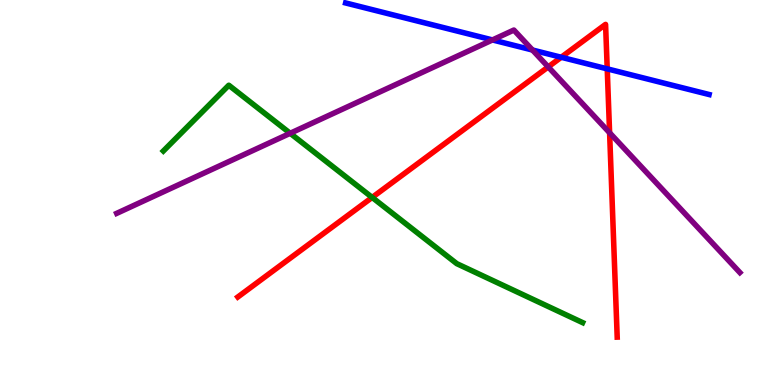[{'lines': ['blue', 'red'], 'intersections': [{'x': 7.24, 'y': 8.51}, {'x': 7.84, 'y': 8.21}]}, {'lines': ['green', 'red'], 'intersections': [{'x': 4.8, 'y': 4.87}]}, {'lines': ['purple', 'red'], 'intersections': [{'x': 7.07, 'y': 8.26}, {'x': 7.87, 'y': 6.55}]}, {'lines': ['blue', 'green'], 'intersections': []}, {'lines': ['blue', 'purple'], 'intersections': [{'x': 6.35, 'y': 8.96}, {'x': 6.87, 'y': 8.7}]}, {'lines': ['green', 'purple'], 'intersections': [{'x': 3.74, 'y': 6.54}]}]